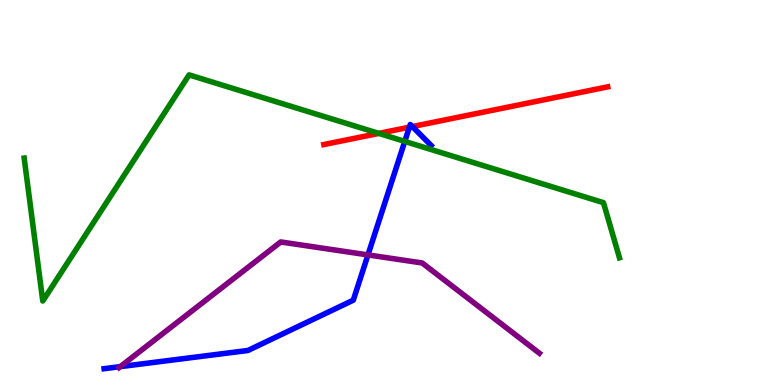[{'lines': ['blue', 'red'], 'intersections': [{'x': 5.28, 'y': 6.7}, {'x': 5.32, 'y': 6.71}]}, {'lines': ['green', 'red'], 'intersections': [{'x': 4.89, 'y': 6.54}]}, {'lines': ['purple', 'red'], 'intersections': []}, {'lines': ['blue', 'green'], 'intersections': [{'x': 5.22, 'y': 6.33}]}, {'lines': ['blue', 'purple'], 'intersections': [{'x': 1.55, 'y': 0.477}, {'x': 4.75, 'y': 3.38}]}, {'lines': ['green', 'purple'], 'intersections': []}]